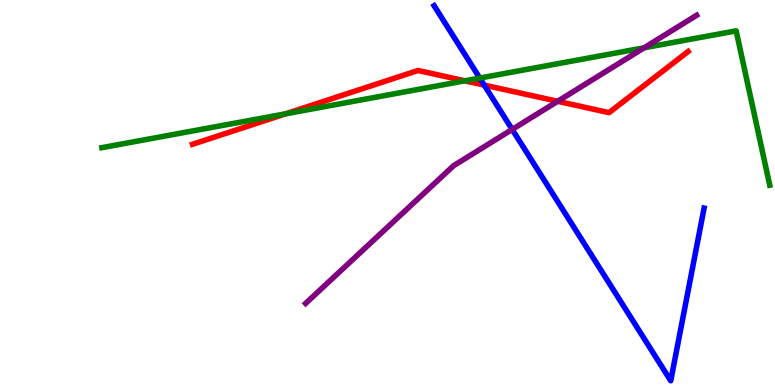[{'lines': ['blue', 'red'], 'intersections': [{'x': 6.25, 'y': 7.79}]}, {'lines': ['green', 'red'], 'intersections': [{'x': 3.69, 'y': 7.04}, {'x': 6.0, 'y': 7.9}]}, {'lines': ['purple', 'red'], 'intersections': [{'x': 7.2, 'y': 7.37}]}, {'lines': ['blue', 'green'], 'intersections': [{'x': 6.19, 'y': 7.97}]}, {'lines': ['blue', 'purple'], 'intersections': [{'x': 6.61, 'y': 6.64}]}, {'lines': ['green', 'purple'], 'intersections': [{'x': 8.31, 'y': 8.76}]}]